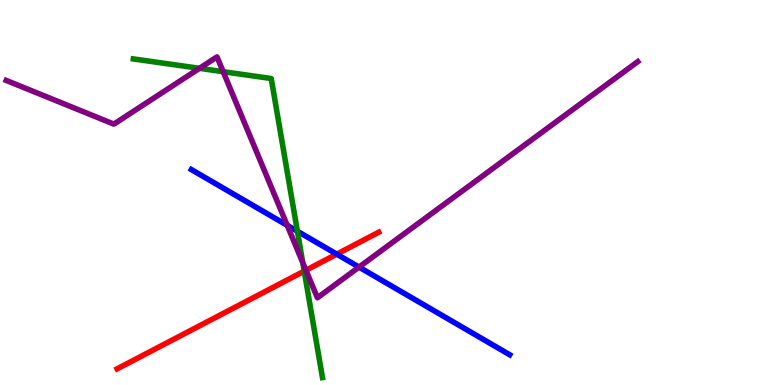[{'lines': ['blue', 'red'], 'intersections': [{'x': 4.35, 'y': 3.4}]}, {'lines': ['green', 'red'], 'intersections': [{'x': 3.93, 'y': 2.96}]}, {'lines': ['purple', 'red'], 'intersections': [{'x': 3.95, 'y': 2.98}]}, {'lines': ['blue', 'green'], 'intersections': [{'x': 3.84, 'y': 3.99}]}, {'lines': ['blue', 'purple'], 'intersections': [{'x': 3.71, 'y': 4.15}, {'x': 4.63, 'y': 3.06}]}, {'lines': ['green', 'purple'], 'intersections': [{'x': 2.57, 'y': 8.23}, {'x': 2.88, 'y': 8.14}, {'x': 3.91, 'y': 3.18}]}]